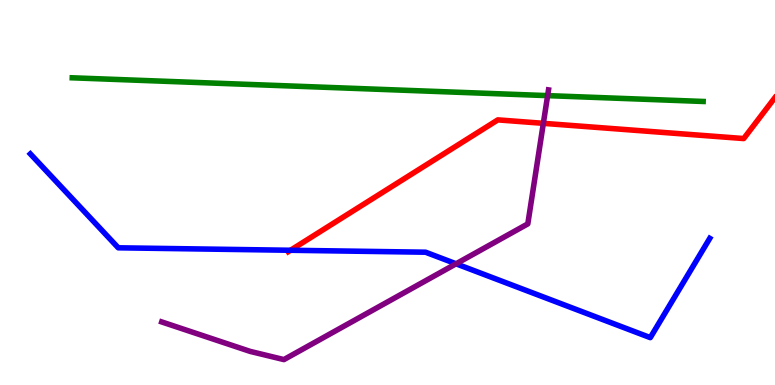[{'lines': ['blue', 'red'], 'intersections': [{'x': 3.75, 'y': 3.5}]}, {'lines': ['green', 'red'], 'intersections': []}, {'lines': ['purple', 'red'], 'intersections': [{'x': 7.01, 'y': 6.8}]}, {'lines': ['blue', 'green'], 'intersections': []}, {'lines': ['blue', 'purple'], 'intersections': [{'x': 5.88, 'y': 3.15}]}, {'lines': ['green', 'purple'], 'intersections': [{'x': 7.07, 'y': 7.52}]}]